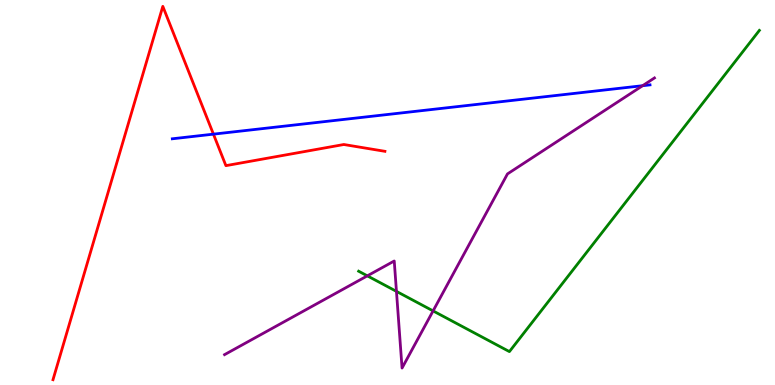[{'lines': ['blue', 'red'], 'intersections': [{'x': 2.75, 'y': 6.52}]}, {'lines': ['green', 'red'], 'intersections': []}, {'lines': ['purple', 'red'], 'intersections': []}, {'lines': ['blue', 'green'], 'intersections': []}, {'lines': ['blue', 'purple'], 'intersections': [{'x': 8.29, 'y': 7.77}]}, {'lines': ['green', 'purple'], 'intersections': [{'x': 4.74, 'y': 2.84}, {'x': 5.12, 'y': 2.43}, {'x': 5.59, 'y': 1.92}]}]